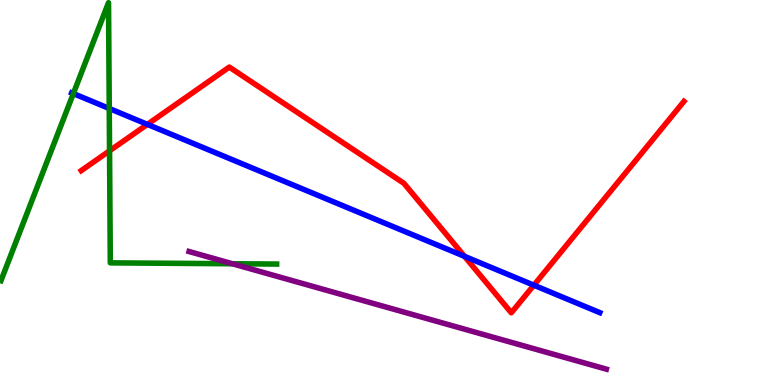[{'lines': ['blue', 'red'], 'intersections': [{'x': 1.9, 'y': 6.77}, {'x': 5.99, 'y': 3.34}, {'x': 6.89, 'y': 2.59}]}, {'lines': ['green', 'red'], 'intersections': [{'x': 1.41, 'y': 6.08}]}, {'lines': ['purple', 'red'], 'intersections': []}, {'lines': ['blue', 'green'], 'intersections': [{'x': 0.947, 'y': 7.57}, {'x': 1.41, 'y': 7.18}]}, {'lines': ['blue', 'purple'], 'intersections': []}, {'lines': ['green', 'purple'], 'intersections': [{'x': 3.0, 'y': 3.15}]}]